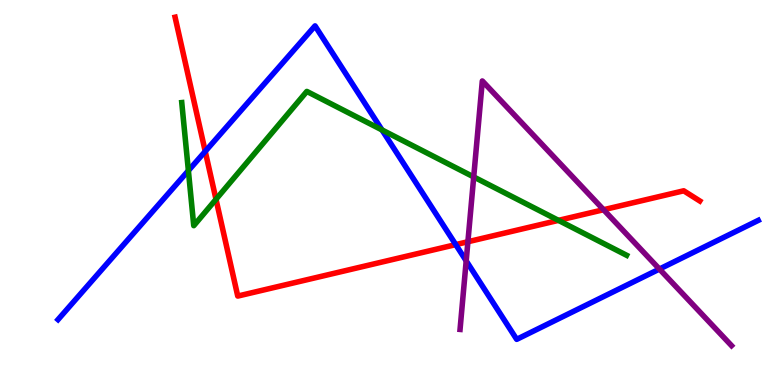[{'lines': ['blue', 'red'], 'intersections': [{'x': 2.65, 'y': 6.07}, {'x': 5.88, 'y': 3.65}]}, {'lines': ['green', 'red'], 'intersections': [{'x': 2.79, 'y': 4.82}, {'x': 7.21, 'y': 4.28}]}, {'lines': ['purple', 'red'], 'intersections': [{'x': 6.04, 'y': 3.72}, {'x': 7.79, 'y': 4.55}]}, {'lines': ['blue', 'green'], 'intersections': [{'x': 2.43, 'y': 5.57}, {'x': 4.93, 'y': 6.63}]}, {'lines': ['blue', 'purple'], 'intersections': [{'x': 6.02, 'y': 3.22}, {'x': 8.51, 'y': 3.01}]}, {'lines': ['green', 'purple'], 'intersections': [{'x': 6.11, 'y': 5.4}]}]